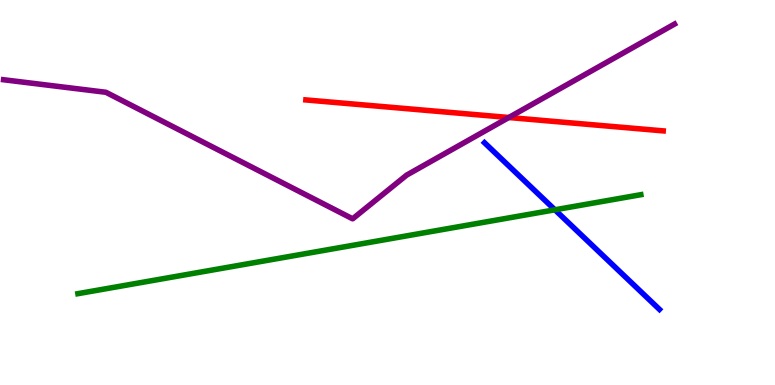[{'lines': ['blue', 'red'], 'intersections': []}, {'lines': ['green', 'red'], 'intersections': []}, {'lines': ['purple', 'red'], 'intersections': [{'x': 6.57, 'y': 6.95}]}, {'lines': ['blue', 'green'], 'intersections': [{'x': 7.16, 'y': 4.55}]}, {'lines': ['blue', 'purple'], 'intersections': []}, {'lines': ['green', 'purple'], 'intersections': []}]